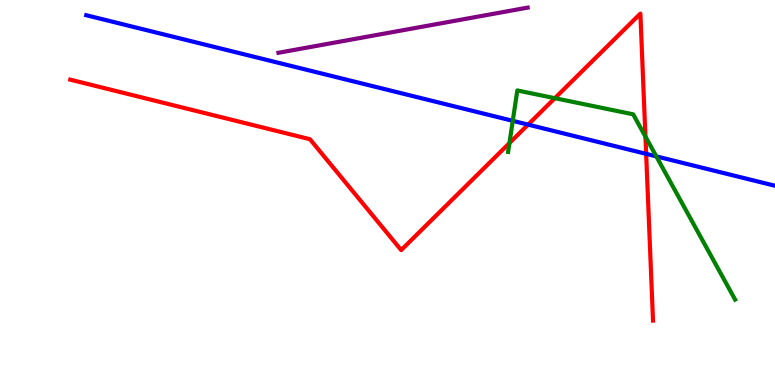[{'lines': ['blue', 'red'], 'intersections': [{'x': 6.81, 'y': 6.76}, {'x': 8.34, 'y': 6.0}]}, {'lines': ['green', 'red'], 'intersections': [{'x': 6.57, 'y': 6.28}, {'x': 7.16, 'y': 7.45}, {'x': 8.33, 'y': 6.45}]}, {'lines': ['purple', 'red'], 'intersections': []}, {'lines': ['blue', 'green'], 'intersections': [{'x': 6.62, 'y': 6.86}, {'x': 8.47, 'y': 5.94}]}, {'lines': ['blue', 'purple'], 'intersections': []}, {'lines': ['green', 'purple'], 'intersections': []}]